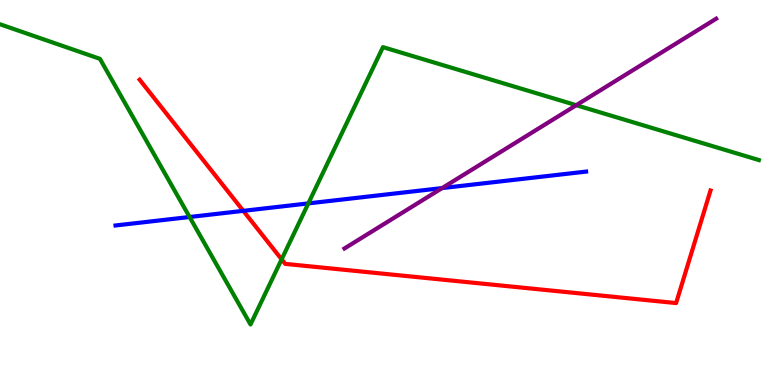[{'lines': ['blue', 'red'], 'intersections': [{'x': 3.14, 'y': 4.52}]}, {'lines': ['green', 'red'], 'intersections': [{'x': 3.63, 'y': 3.26}]}, {'lines': ['purple', 'red'], 'intersections': []}, {'lines': ['blue', 'green'], 'intersections': [{'x': 2.45, 'y': 4.36}, {'x': 3.98, 'y': 4.72}]}, {'lines': ['blue', 'purple'], 'intersections': [{'x': 5.71, 'y': 5.11}]}, {'lines': ['green', 'purple'], 'intersections': [{'x': 7.44, 'y': 7.27}]}]